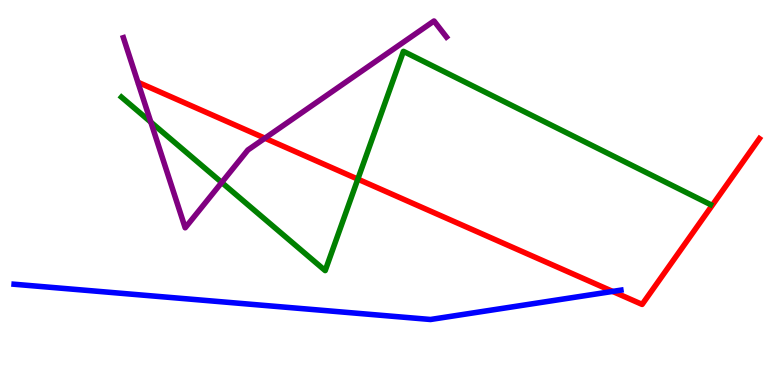[{'lines': ['blue', 'red'], 'intersections': [{'x': 7.91, 'y': 2.43}]}, {'lines': ['green', 'red'], 'intersections': [{'x': 4.62, 'y': 5.35}]}, {'lines': ['purple', 'red'], 'intersections': [{'x': 3.42, 'y': 6.41}]}, {'lines': ['blue', 'green'], 'intersections': []}, {'lines': ['blue', 'purple'], 'intersections': []}, {'lines': ['green', 'purple'], 'intersections': [{'x': 1.95, 'y': 6.83}, {'x': 2.86, 'y': 5.26}]}]